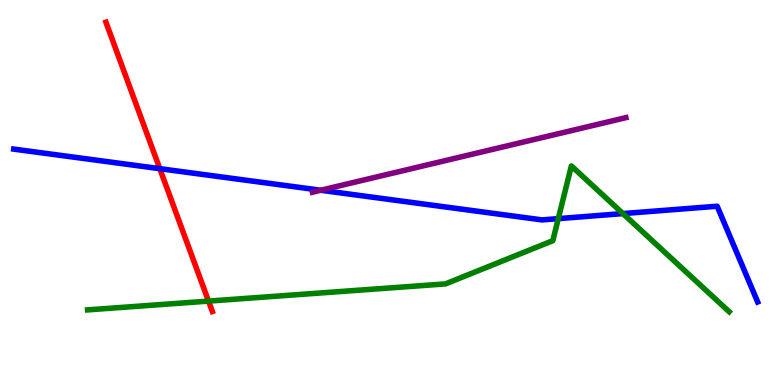[{'lines': ['blue', 'red'], 'intersections': [{'x': 2.06, 'y': 5.62}]}, {'lines': ['green', 'red'], 'intersections': [{'x': 2.69, 'y': 2.18}]}, {'lines': ['purple', 'red'], 'intersections': []}, {'lines': ['blue', 'green'], 'intersections': [{'x': 7.2, 'y': 4.32}, {'x': 8.04, 'y': 4.45}]}, {'lines': ['blue', 'purple'], 'intersections': [{'x': 4.14, 'y': 5.06}]}, {'lines': ['green', 'purple'], 'intersections': []}]